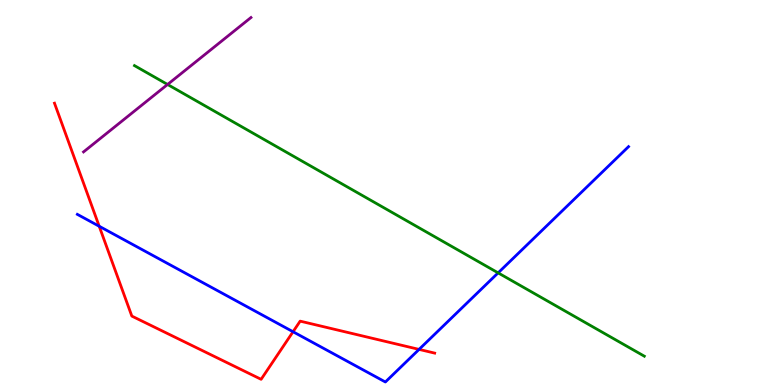[{'lines': ['blue', 'red'], 'intersections': [{'x': 1.28, 'y': 4.12}, {'x': 3.78, 'y': 1.38}, {'x': 5.41, 'y': 0.925}]}, {'lines': ['green', 'red'], 'intersections': []}, {'lines': ['purple', 'red'], 'intersections': []}, {'lines': ['blue', 'green'], 'intersections': [{'x': 6.43, 'y': 2.91}]}, {'lines': ['blue', 'purple'], 'intersections': []}, {'lines': ['green', 'purple'], 'intersections': [{'x': 2.16, 'y': 7.81}]}]